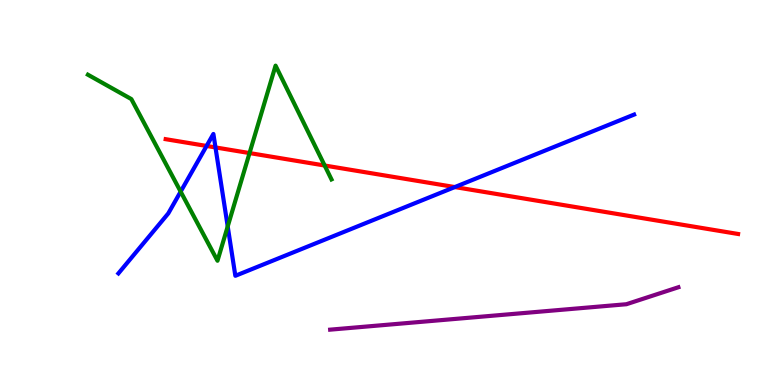[{'lines': ['blue', 'red'], 'intersections': [{'x': 2.67, 'y': 6.21}, {'x': 2.78, 'y': 6.17}, {'x': 5.87, 'y': 5.14}]}, {'lines': ['green', 'red'], 'intersections': [{'x': 3.22, 'y': 6.02}, {'x': 4.19, 'y': 5.7}]}, {'lines': ['purple', 'red'], 'intersections': []}, {'lines': ['blue', 'green'], 'intersections': [{'x': 2.33, 'y': 5.02}, {'x': 2.94, 'y': 4.12}]}, {'lines': ['blue', 'purple'], 'intersections': []}, {'lines': ['green', 'purple'], 'intersections': []}]